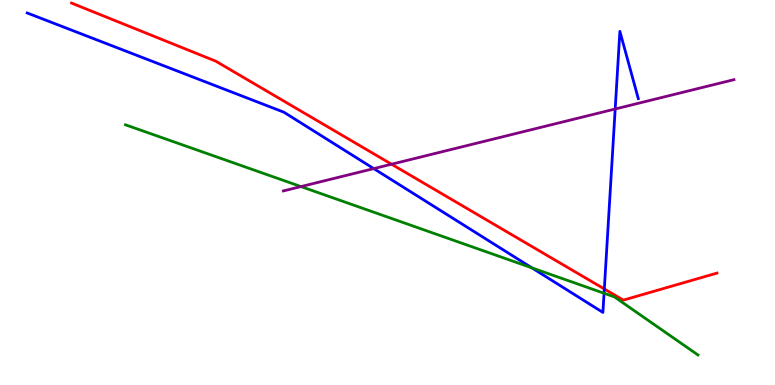[{'lines': ['blue', 'red'], 'intersections': [{'x': 7.8, 'y': 2.49}]}, {'lines': ['green', 'red'], 'intersections': []}, {'lines': ['purple', 'red'], 'intersections': [{'x': 5.05, 'y': 5.73}]}, {'lines': ['blue', 'green'], 'intersections': [{'x': 6.86, 'y': 3.04}, {'x': 7.79, 'y': 2.38}]}, {'lines': ['blue', 'purple'], 'intersections': [{'x': 4.82, 'y': 5.62}, {'x': 7.94, 'y': 7.17}]}, {'lines': ['green', 'purple'], 'intersections': [{'x': 3.88, 'y': 5.15}]}]